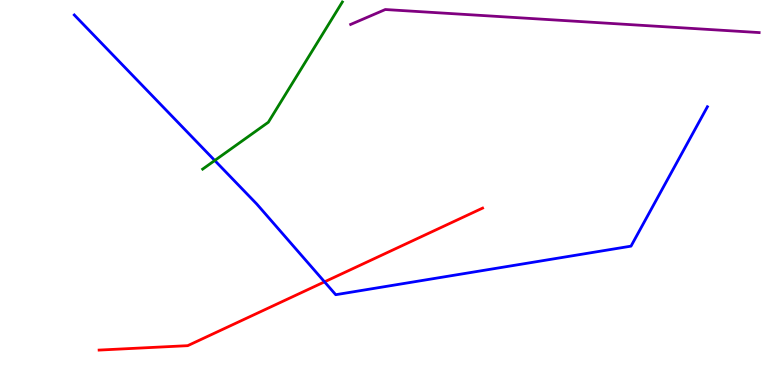[{'lines': ['blue', 'red'], 'intersections': [{'x': 4.19, 'y': 2.68}]}, {'lines': ['green', 'red'], 'intersections': []}, {'lines': ['purple', 'red'], 'intersections': []}, {'lines': ['blue', 'green'], 'intersections': [{'x': 2.77, 'y': 5.83}]}, {'lines': ['blue', 'purple'], 'intersections': []}, {'lines': ['green', 'purple'], 'intersections': []}]